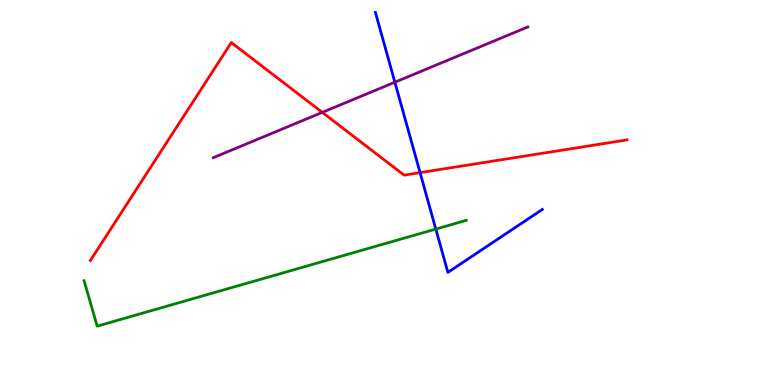[{'lines': ['blue', 'red'], 'intersections': [{'x': 5.42, 'y': 5.52}]}, {'lines': ['green', 'red'], 'intersections': []}, {'lines': ['purple', 'red'], 'intersections': [{'x': 4.16, 'y': 7.08}]}, {'lines': ['blue', 'green'], 'intersections': [{'x': 5.62, 'y': 4.05}]}, {'lines': ['blue', 'purple'], 'intersections': [{'x': 5.1, 'y': 7.86}]}, {'lines': ['green', 'purple'], 'intersections': []}]